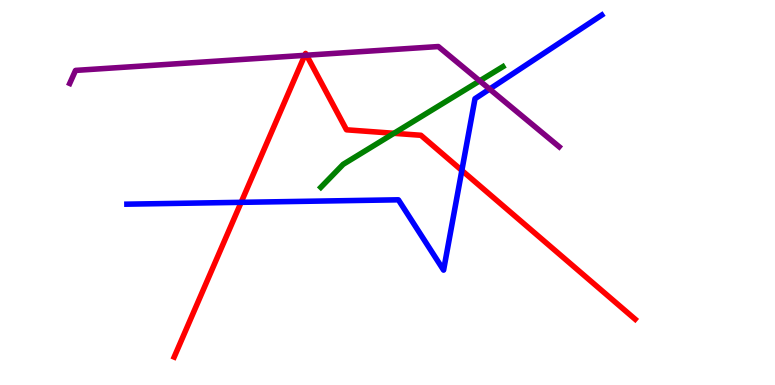[{'lines': ['blue', 'red'], 'intersections': [{'x': 3.11, 'y': 4.74}, {'x': 5.96, 'y': 5.57}]}, {'lines': ['green', 'red'], 'intersections': [{'x': 5.08, 'y': 6.54}]}, {'lines': ['purple', 'red'], 'intersections': [{'x': 3.93, 'y': 8.56}, {'x': 3.96, 'y': 8.57}]}, {'lines': ['blue', 'green'], 'intersections': []}, {'lines': ['blue', 'purple'], 'intersections': [{'x': 6.32, 'y': 7.69}]}, {'lines': ['green', 'purple'], 'intersections': [{'x': 6.19, 'y': 7.9}]}]